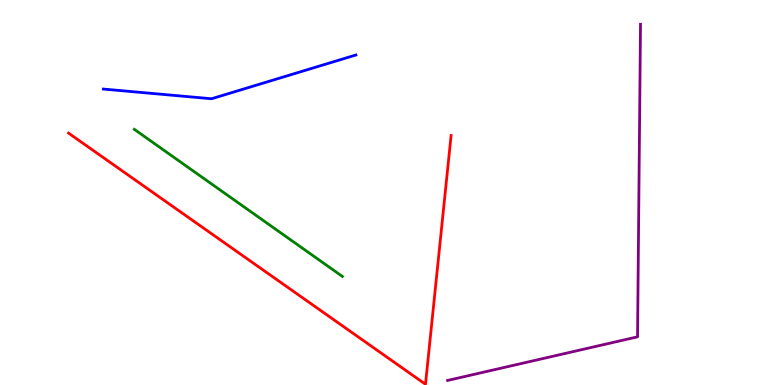[{'lines': ['blue', 'red'], 'intersections': []}, {'lines': ['green', 'red'], 'intersections': []}, {'lines': ['purple', 'red'], 'intersections': []}, {'lines': ['blue', 'green'], 'intersections': []}, {'lines': ['blue', 'purple'], 'intersections': []}, {'lines': ['green', 'purple'], 'intersections': []}]